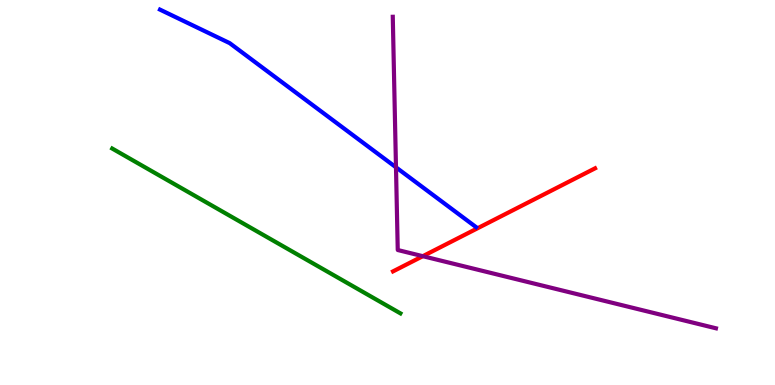[{'lines': ['blue', 'red'], 'intersections': []}, {'lines': ['green', 'red'], 'intersections': []}, {'lines': ['purple', 'red'], 'intersections': [{'x': 5.46, 'y': 3.35}]}, {'lines': ['blue', 'green'], 'intersections': []}, {'lines': ['blue', 'purple'], 'intersections': [{'x': 5.11, 'y': 5.65}]}, {'lines': ['green', 'purple'], 'intersections': []}]